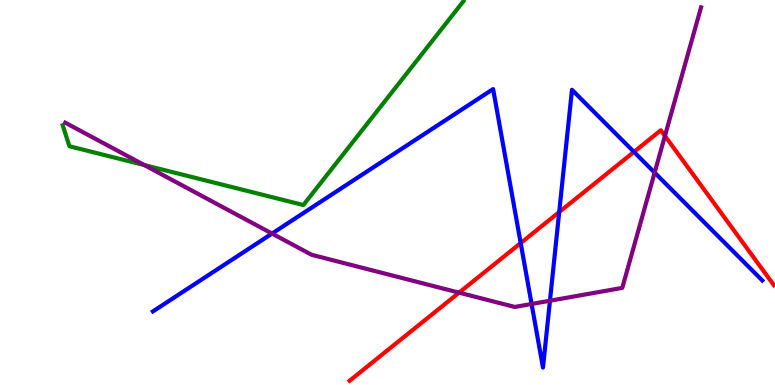[{'lines': ['blue', 'red'], 'intersections': [{'x': 6.72, 'y': 3.69}, {'x': 7.22, 'y': 4.49}, {'x': 8.18, 'y': 6.05}]}, {'lines': ['green', 'red'], 'intersections': []}, {'lines': ['purple', 'red'], 'intersections': [{'x': 5.92, 'y': 2.4}, {'x': 8.58, 'y': 6.47}]}, {'lines': ['blue', 'green'], 'intersections': []}, {'lines': ['blue', 'purple'], 'intersections': [{'x': 3.51, 'y': 3.93}, {'x': 6.86, 'y': 2.1}, {'x': 7.1, 'y': 2.19}, {'x': 8.45, 'y': 5.52}]}, {'lines': ['green', 'purple'], 'intersections': [{'x': 1.86, 'y': 5.71}]}]